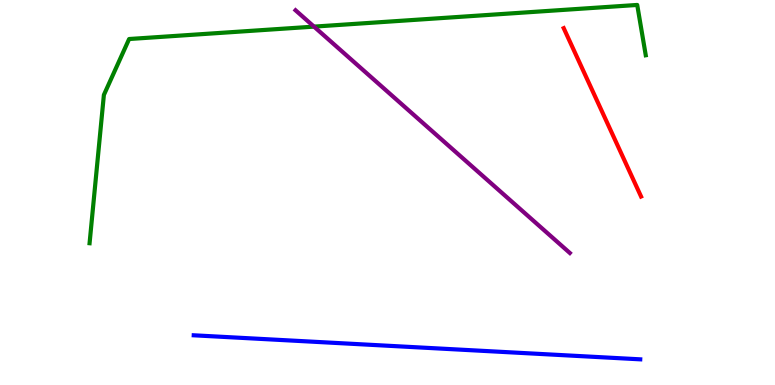[{'lines': ['blue', 'red'], 'intersections': []}, {'lines': ['green', 'red'], 'intersections': []}, {'lines': ['purple', 'red'], 'intersections': []}, {'lines': ['blue', 'green'], 'intersections': []}, {'lines': ['blue', 'purple'], 'intersections': []}, {'lines': ['green', 'purple'], 'intersections': [{'x': 4.05, 'y': 9.31}]}]